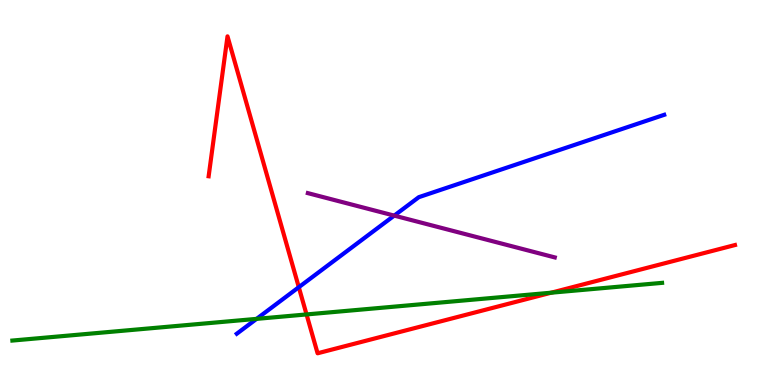[{'lines': ['blue', 'red'], 'intersections': [{'x': 3.86, 'y': 2.54}]}, {'lines': ['green', 'red'], 'intersections': [{'x': 3.96, 'y': 1.83}, {'x': 7.11, 'y': 2.4}]}, {'lines': ['purple', 'red'], 'intersections': []}, {'lines': ['blue', 'green'], 'intersections': [{'x': 3.31, 'y': 1.72}]}, {'lines': ['blue', 'purple'], 'intersections': [{'x': 5.09, 'y': 4.4}]}, {'lines': ['green', 'purple'], 'intersections': []}]